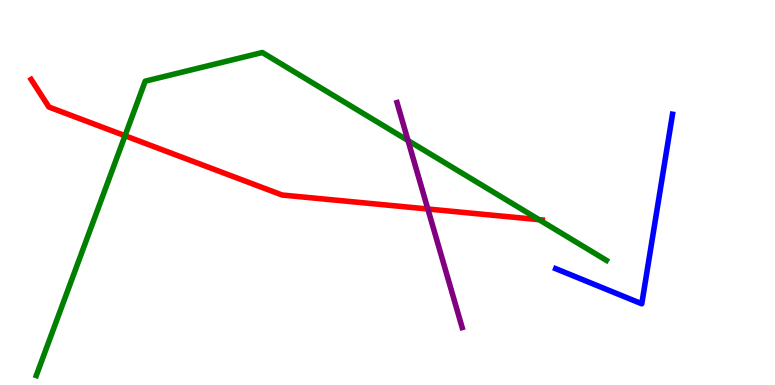[{'lines': ['blue', 'red'], 'intersections': []}, {'lines': ['green', 'red'], 'intersections': [{'x': 1.61, 'y': 6.47}, {'x': 6.96, 'y': 4.29}]}, {'lines': ['purple', 'red'], 'intersections': [{'x': 5.52, 'y': 4.57}]}, {'lines': ['blue', 'green'], 'intersections': []}, {'lines': ['blue', 'purple'], 'intersections': []}, {'lines': ['green', 'purple'], 'intersections': [{'x': 5.26, 'y': 6.35}]}]